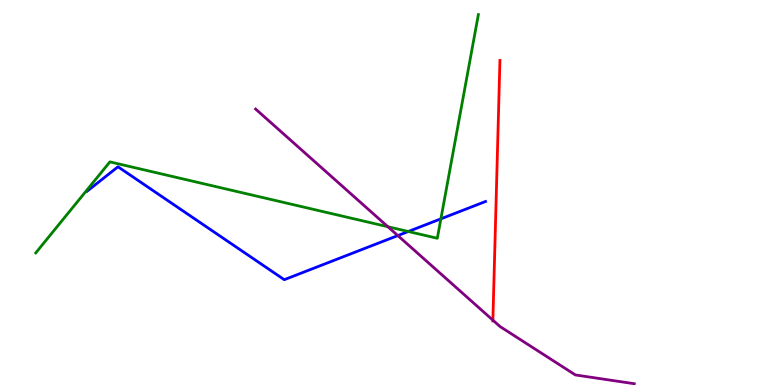[{'lines': ['blue', 'red'], 'intersections': []}, {'lines': ['green', 'red'], 'intersections': []}, {'lines': ['purple', 'red'], 'intersections': [{'x': 6.36, 'y': 1.68}]}, {'lines': ['blue', 'green'], 'intersections': [{'x': 5.27, 'y': 3.99}, {'x': 5.69, 'y': 4.32}]}, {'lines': ['blue', 'purple'], 'intersections': [{'x': 5.13, 'y': 3.88}]}, {'lines': ['green', 'purple'], 'intersections': [{'x': 5.0, 'y': 4.11}]}]